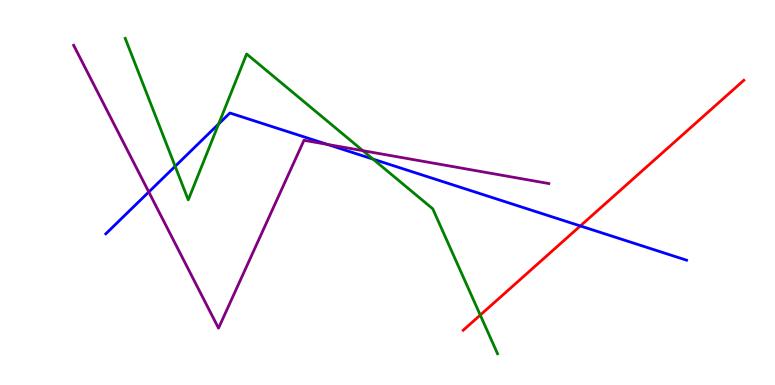[{'lines': ['blue', 'red'], 'intersections': [{'x': 7.49, 'y': 4.13}]}, {'lines': ['green', 'red'], 'intersections': [{'x': 6.2, 'y': 1.82}]}, {'lines': ['purple', 'red'], 'intersections': []}, {'lines': ['blue', 'green'], 'intersections': [{'x': 2.26, 'y': 5.68}, {'x': 2.82, 'y': 6.78}, {'x': 4.81, 'y': 5.87}]}, {'lines': ['blue', 'purple'], 'intersections': [{'x': 1.92, 'y': 5.01}, {'x': 4.22, 'y': 6.25}]}, {'lines': ['green', 'purple'], 'intersections': [{'x': 4.68, 'y': 6.09}]}]